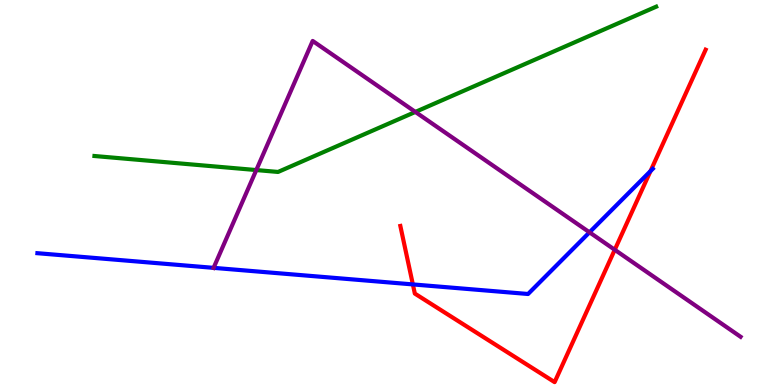[{'lines': ['blue', 'red'], 'intersections': [{'x': 5.33, 'y': 2.61}, {'x': 8.39, 'y': 5.56}]}, {'lines': ['green', 'red'], 'intersections': []}, {'lines': ['purple', 'red'], 'intersections': [{'x': 7.93, 'y': 3.51}]}, {'lines': ['blue', 'green'], 'intersections': []}, {'lines': ['blue', 'purple'], 'intersections': [{'x': 2.76, 'y': 3.04}, {'x': 7.61, 'y': 3.97}]}, {'lines': ['green', 'purple'], 'intersections': [{'x': 3.31, 'y': 5.58}, {'x': 5.36, 'y': 7.09}]}]